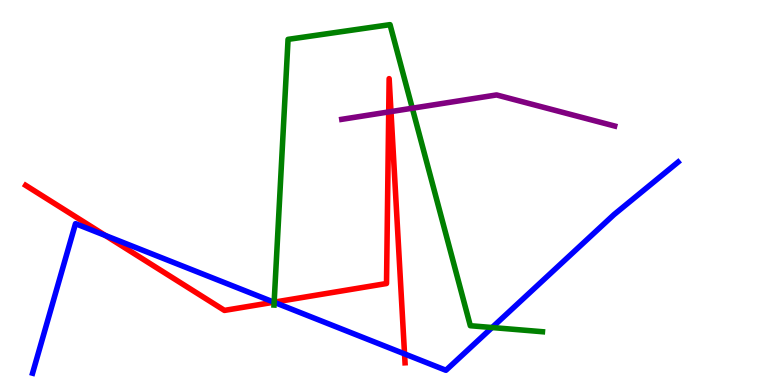[{'lines': ['blue', 'red'], 'intersections': [{'x': 1.36, 'y': 3.88}, {'x': 3.53, 'y': 2.15}, {'x': 5.22, 'y': 0.808}]}, {'lines': ['green', 'red'], 'intersections': [{'x': 3.54, 'y': 2.15}]}, {'lines': ['purple', 'red'], 'intersections': [{'x': 5.02, 'y': 7.09}, {'x': 5.04, 'y': 7.1}]}, {'lines': ['blue', 'green'], 'intersections': [{'x': 3.54, 'y': 2.15}, {'x': 6.35, 'y': 1.49}]}, {'lines': ['blue', 'purple'], 'intersections': []}, {'lines': ['green', 'purple'], 'intersections': [{'x': 5.32, 'y': 7.19}]}]